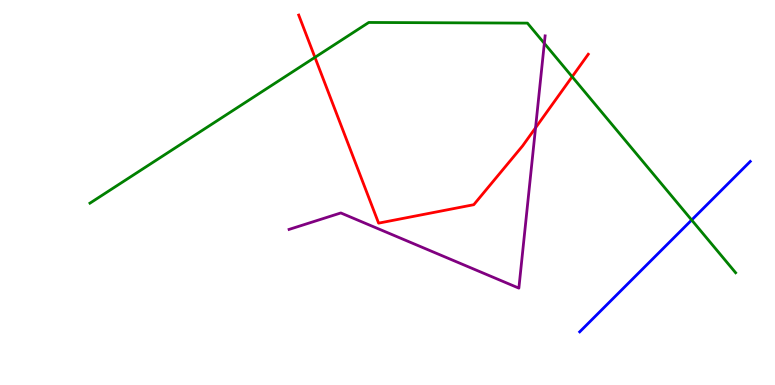[{'lines': ['blue', 'red'], 'intersections': []}, {'lines': ['green', 'red'], 'intersections': [{'x': 4.06, 'y': 8.51}, {'x': 7.38, 'y': 8.01}]}, {'lines': ['purple', 'red'], 'intersections': [{'x': 6.91, 'y': 6.68}]}, {'lines': ['blue', 'green'], 'intersections': [{'x': 8.92, 'y': 4.29}]}, {'lines': ['blue', 'purple'], 'intersections': []}, {'lines': ['green', 'purple'], 'intersections': [{'x': 7.02, 'y': 8.87}]}]